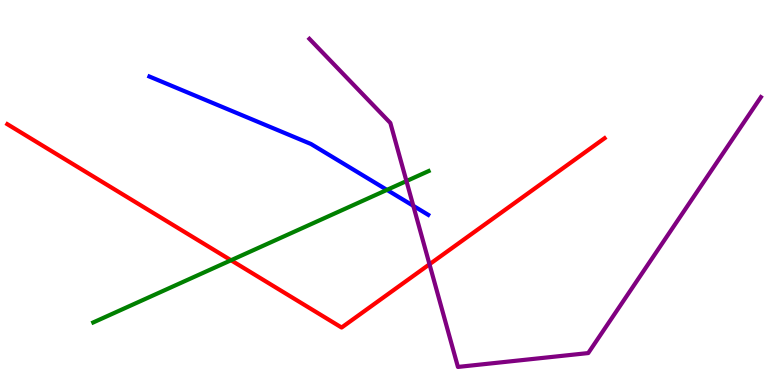[{'lines': ['blue', 'red'], 'intersections': []}, {'lines': ['green', 'red'], 'intersections': [{'x': 2.98, 'y': 3.24}]}, {'lines': ['purple', 'red'], 'intersections': [{'x': 5.54, 'y': 3.14}]}, {'lines': ['blue', 'green'], 'intersections': [{'x': 4.99, 'y': 5.07}]}, {'lines': ['blue', 'purple'], 'intersections': [{'x': 5.33, 'y': 4.65}]}, {'lines': ['green', 'purple'], 'intersections': [{'x': 5.24, 'y': 5.3}]}]